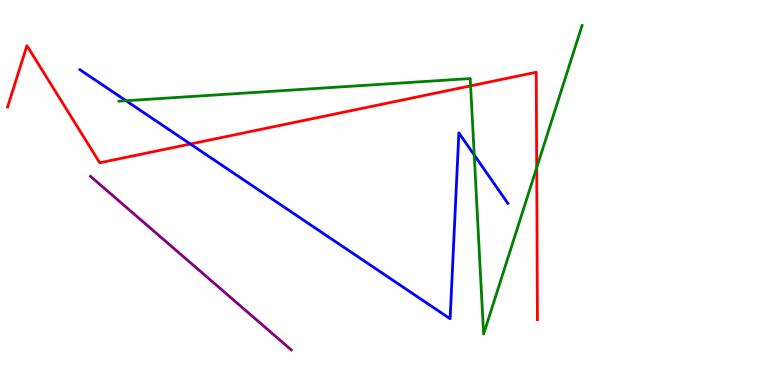[{'lines': ['blue', 'red'], 'intersections': [{'x': 2.46, 'y': 6.26}]}, {'lines': ['green', 'red'], 'intersections': [{'x': 6.07, 'y': 7.77}, {'x': 6.93, 'y': 5.64}]}, {'lines': ['purple', 'red'], 'intersections': []}, {'lines': ['blue', 'green'], 'intersections': [{'x': 1.63, 'y': 7.38}, {'x': 6.12, 'y': 5.97}]}, {'lines': ['blue', 'purple'], 'intersections': []}, {'lines': ['green', 'purple'], 'intersections': []}]